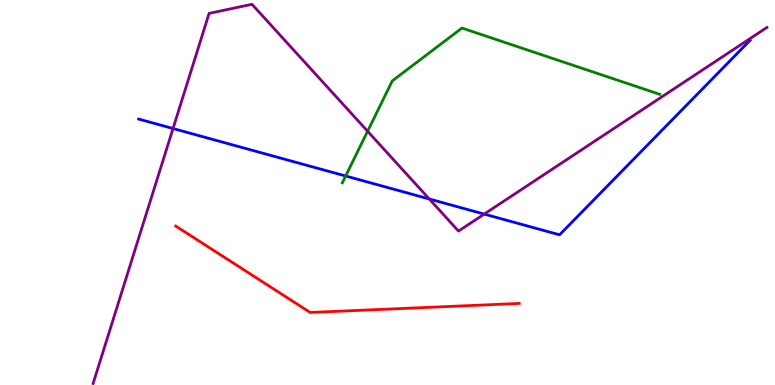[{'lines': ['blue', 'red'], 'intersections': []}, {'lines': ['green', 'red'], 'intersections': []}, {'lines': ['purple', 'red'], 'intersections': []}, {'lines': ['blue', 'green'], 'intersections': [{'x': 4.46, 'y': 5.43}]}, {'lines': ['blue', 'purple'], 'intersections': [{'x': 2.23, 'y': 6.66}, {'x': 5.54, 'y': 4.83}, {'x': 6.25, 'y': 4.44}]}, {'lines': ['green', 'purple'], 'intersections': [{'x': 4.74, 'y': 6.59}]}]